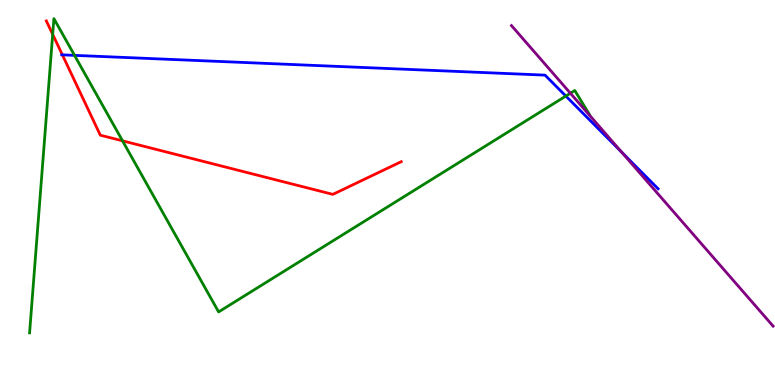[{'lines': ['blue', 'red'], 'intersections': [{'x': 0.805, 'y': 8.58}]}, {'lines': ['green', 'red'], 'intersections': [{'x': 0.68, 'y': 9.11}, {'x': 1.58, 'y': 6.34}]}, {'lines': ['purple', 'red'], 'intersections': []}, {'lines': ['blue', 'green'], 'intersections': [{'x': 0.962, 'y': 8.56}, {'x': 7.3, 'y': 7.51}]}, {'lines': ['blue', 'purple'], 'intersections': [{'x': 8.02, 'y': 6.05}]}, {'lines': ['green', 'purple'], 'intersections': [{'x': 7.36, 'y': 7.58}]}]